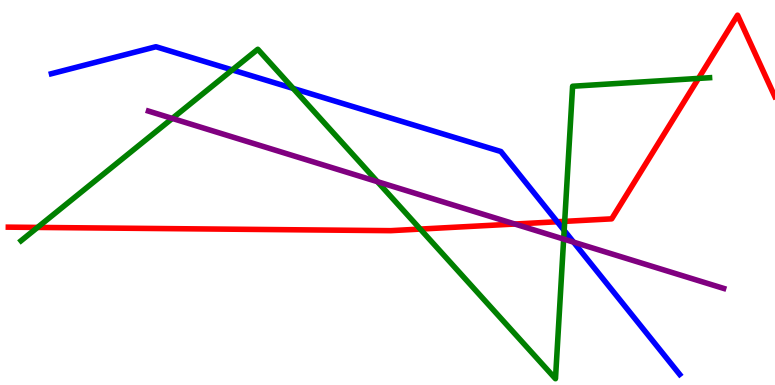[{'lines': ['blue', 'red'], 'intersections': [{'x': 7.19, 'y': 4.24}]}, {'lines': ['green', 'red'], 'intersections': [{'x': 0.484, 'y': 4.09}, {'x': 5.42, 'y': 4.05}, {'x': 7.29, 'y': 4.25}, {'x': 9.01, 'y': 7.96}]}, {'lines': ['purple', 'red'], 'intersections': [{'x': 6.64, 'y': 4.18}]}, {'lines': ['blue', 'green'], 'intersections': [{'x': 3.0, 'y': 8.18}, {'x': 3.78, 'y': 7.7}, {'x': 7.28, 'y': 4.02}]}, {'lines': ['blue', 'purple'], 'intersections': [{'x': 7.4, 'y': 3.71}]}, {'lines': ['green', 'purple'], 'intersections': [{'x': 2.22, 'y': 6.92}, {'x': 4.87, 'y': 5.28}, {'x': 7.27, 'y': 3.79}]}]